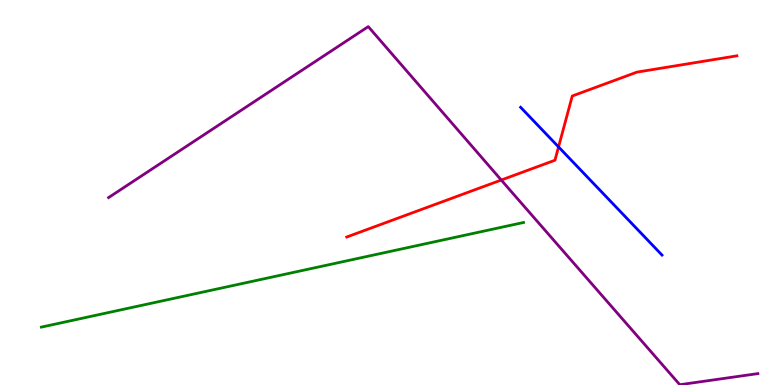[{'lines': ['blue', 'red'], 'intersections': [{'x': 7.21, 'y': 6.18}]}, {'lines': ['green', 'red'], 'intersections': []}, {'lines': ['purple', 'red'], 'intersections': [{'x': 6.47, 'y': 5.32}]}, {'lines': ['blue', 'green'], 'intersections': []}, {'lines': ['blue', 'purple'], 'intersections': []}, {'lines': ['green', 'purple'], 'intersections': []}]